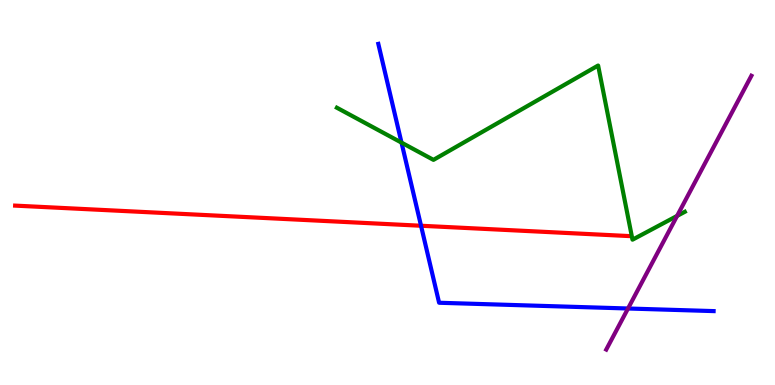[{'lines': ['blue', 'red'], 'intersections': [{'x': 5.43, 'y': 4.14}]}, {'lines': ['green', 'red'], 'intersections': []}, {'lines': ['purple', 'red'], 'intersections': []}, {'lines': ['blue', 'green'], 'intersections': [{'x': 5.18, 'y': 6.3}]}, {'lines': ['blue', 'purple'], 'intersections': [{'x': 8.1, 'y': 1.99}]}, {'lines': ['green', 'purple'], 'intersections': [{'x': 8.74, 'y': 4.39}]}]